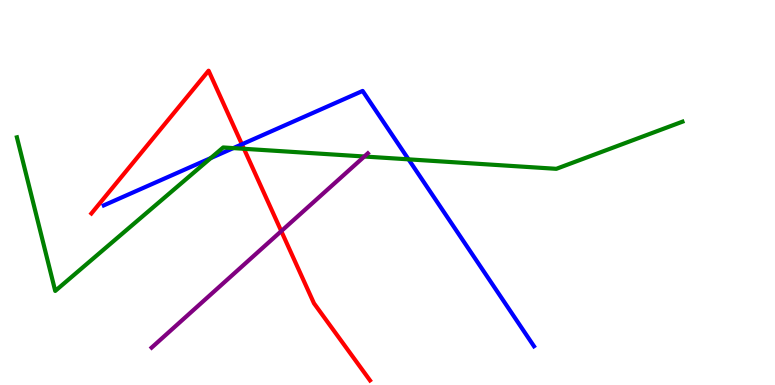[{'lines': ['blue', 'red'], 'intersections': [{'x': 3.12, 'y': 6.25}]}, {'lines': ['green', 'red'], 'intersections': [{'x': 3.15, 'y': 6.14}]}, {'lines': ['purple', 'red'], 'intersections': [{'x': 3.63, 'y': 4.0}]}, {'lines': ['blue', 'green'], 'intersections': [{'x': 2.72, 'y': 5.89}, {'x': 3.01, 'y': 6.15}, {'x': 5.27, 'y': 5.86}]}, {'lines': ['blue', 'purple'], 'intersections': []}, {'lines': ['green', 'purple'], 'intersections': [{'x': 4.7, 'y': 5.93}]}]